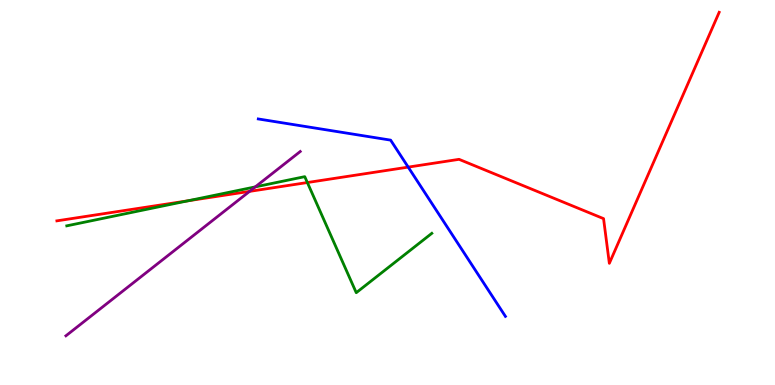[{'lines': ['blue', 'red'], 'intersections': [{'x': 5.27, 'y': 5.66}]}, {'lines': ['green', 'red'], 'intersections': [{'x': 2.42, 'y': 4.78}, {'x': 3.97, 'y': 5.26}]}, {'lines': ['purple', 'red'], 'intersections': [{'x': 3.22, 'y': 5.03}]}, {'lines': ['blue', 'green'], 'intersections': []}, {'lines': ['blue', 'purple'], 'intersections': []}, {'lines': ['green', 'purple'], 'intersections': [{'x': 3.29, 'y': 5.15}]}]